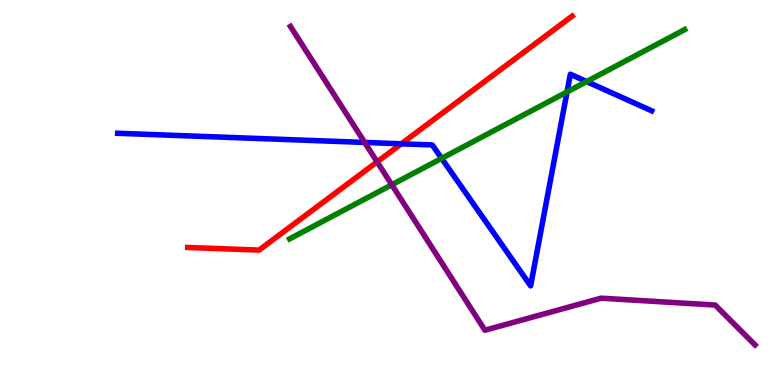[{'lines': ['blue', 'red'], 'intersections': [{'x': 5.18, 'y': 6.26}]}, {'lines': ['green', 'red'], 'intersections': []}, {'lines': ['purple', 'red'], 'intersections': [{'x': 4.87, 'y': 5.8}]}, {'lines': ['blue', 'green'], 'intersections': [{'x': 5.7, 'y': 5.89}, {'x': 7.32, 'y': 7.61}, {'x': 7.57, 'y': 7.88}]}, {'lines': ['blue', 'purple'], 'intersections': [{'x': 4.71, 'y': 6.3}]}, {'lines': ['green', 'purple'], 'intersections': [{'x': 5.06, 'y': 5.2}]}]